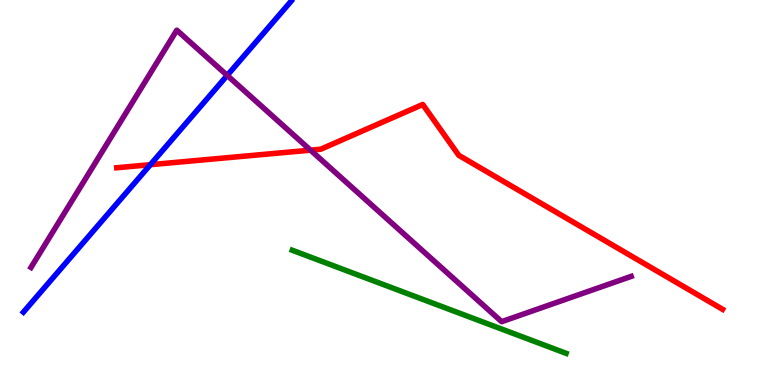[{'lines': ['blue', 'red'], 'intersections': [{'x': 1.94, 'y': 5.72}]}, {'lines': ['green', 'red'], 'intersections': []}, {'lines': ['purple', 'red'], 'intersections': [{'x': 4.01, 'y': 6.1}]}, {'lines': ['blue', 'green'], 'intersections': []}, {'lines': ['blue', 'purple'], 'intersections': [{'x': 2.93, 'y': 8.04}]}, {'lines': ['green', 'purple'], 'intersections': []}]